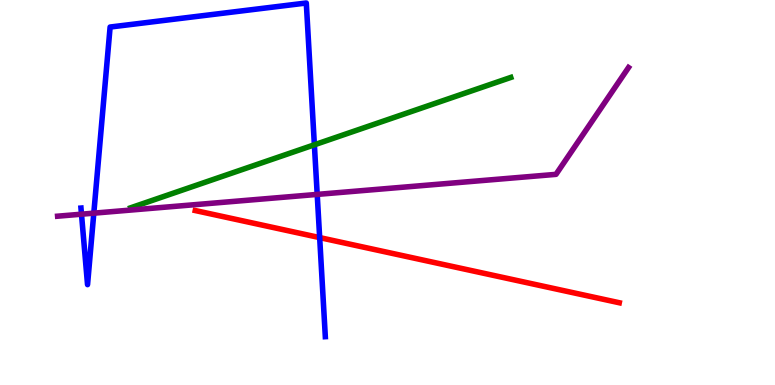[{'lines': ['blue', 'red'], 'intersections': [{'x': 4.12, 'y': 3.83}]}, {'lines': ['green', 'red'], 'intersections': []}, {'lines': ['purple', 'red'], 'intersections': []}, {'lines': ['blue', 'green'], 'intersections': [{'x': 4.06, 'y': 6.24}]}, {'lines': ['blue', 'purple'], 'intersections': [{'x': 1.05, 'y': 4.44}, {'x': 1.21, 'y': 4.46}, {'x': 4.09, 'y': 4.95}]}, {'lines': ['green', 'purple'], 'intersections': []}]